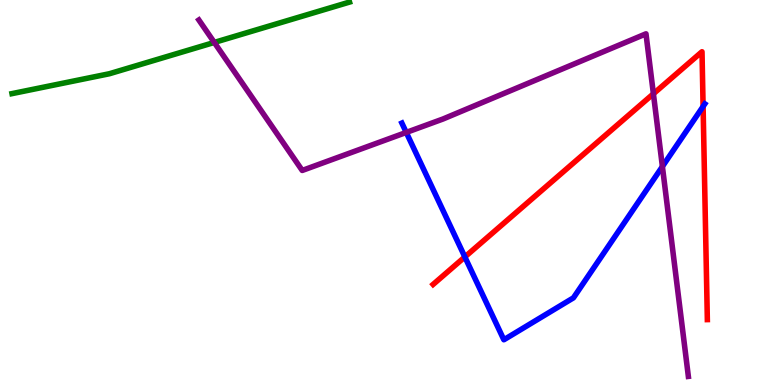[{'lines': ['blue', 'red'], 'intersections': [{'x': 6.0, 'y': 3.33}, {'x': 9.07, 'y': 7.24}]}, {'lines': ['green', 'red'], 'intersections': []}, {'lines': ['purple', 'red'], 'intersections': [{'x': 8.43, 'y': 7.56}]}, {'lines': ['blue', 'green'], 'intersections': []}, {'lines': ['blue', 'purple'], 'intersections': [{'x': 5.24, 'y': 6.56}, {'x': 8.55, 'y': 5.67}]}, {'lines': ['green', 'purple'], 'intersections': [{'x': 2.77, 'y': 8.9}]}]